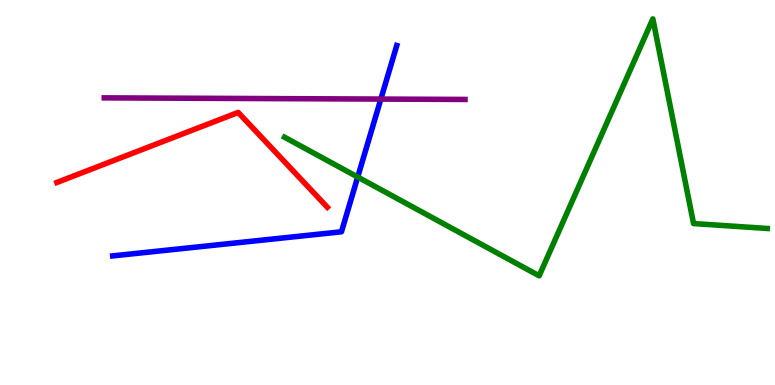[{'lines': ['blue', 'red'], 'intersections': []}, {'lines': ['green', 'red'], 'intersections': []}, {'lines': ['purple', 'red'], 'intersections': []}, {'lines': ['blue', 'green'], 'intersections': [{'x': 4.62, 'y': 5.4}]}, {'lines': ['blue', 'purple'], 'intersections': [{'x': 4.91, 'y': 7.43}]}, {'lines': ['green', 'purple'], 'intersections': []}]